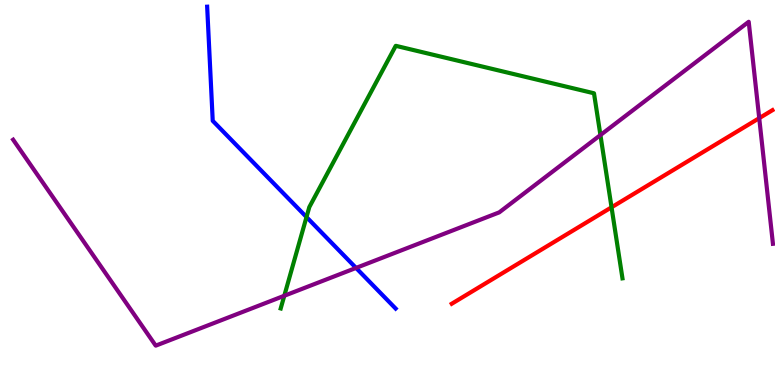[{'lines': ['blue', 'red'], 'intersections': []}, {'lines': ['green', 'red'], 'intersections': [{'x': 7.89, 'y': 4.62}]}, {'lines': ['purple', 'red'], 'intersections': [{'x': 9.8, 'y': 6.93}]}, {'lines': ['blue', 'green'], 'intersections': [{'x': 3.95, 'y': 4.36}]}, {'lines': ['blue', 'purple'], 'intersections': [{'x': 4.59, 'y': 3.04}]}, {'lines': ['green', 'purple'], 'intersections': [{'x': 3.67, 'y': 2.32}, {'x': 7.75, 'y': 6.49}]}]